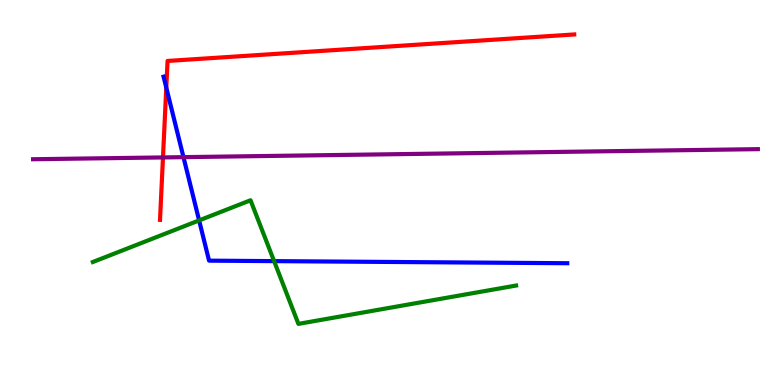[{'lines': ['blue', 'red'], 'intersections': [{'x': 2.15, 'y': 7.72}]}, {'lines': ['green', 'red'], 'intersections': []}, {'lines': ['purple', 'red'], 'intersections': [{'x': 2.1, 'y': 5.91}]}, {'lines': ['blue', 'green'], 'intersections': [{'x': 2.57, 'y': 4.28}, {'x': 3.54, 'y': 3.22}]}, {'lines': ['blue', 'purple'], 'intersections': [{'x': 2.37, 'y': 5.92}]}, {'lines': ['green', 'purple'], 'intersections': []}]